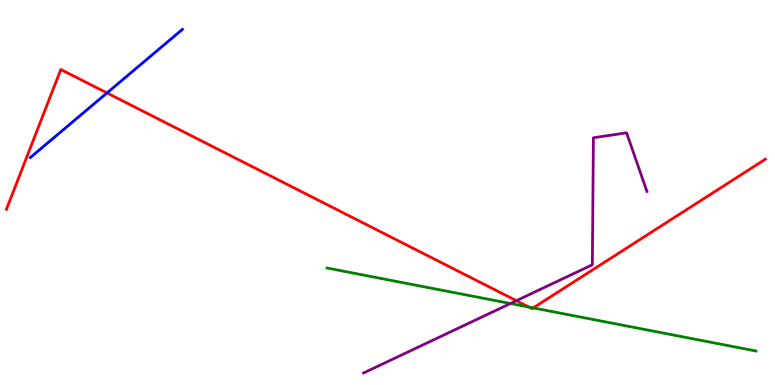[{'lines': ['blue', 'red'], 'intersections': [{'x': 1.38, 'y': 7.59}]}, {'lines': ['green', 'red'], 'intersections': [{'x': 6.83, 'y': 2.02}, {'x': 6.88, 'y': 2.0}]}, {'lines': ['purple', 'red'], 'intersections': [{'x': 6.66, 'y': 2.19}]}, {'lines': ['blue', 'green'], 'intersections': []}, {'lines': ['blue', 'purple'], 'intersections': []}, {'lines': ['green', 'purple'], 'intersections': [{'x': 6.59, 'y': 2.12}]}]